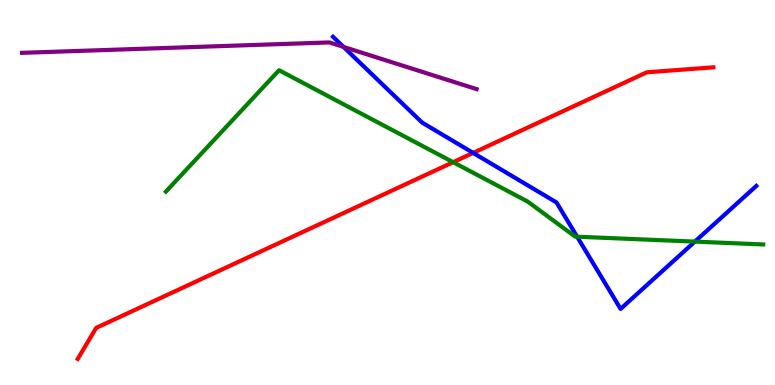[{'lines': ['blue', 'red'], 'intersections': [{'x': 6.11, 'y': 6.03}]}, {'lines': ['green', 'red'], 'intersections': [{'x': 5.85, 'y': 5.79}]}, {'lines': ['purple', 'red'], 'intersections': []}, {'lines': ['blue', 'green'], 'intersections': [{'x': 7.45, 'y': 3.85}, {'x': 8.97, 'y': 3.72}]}, {'lines': ['blue', 'purple'], 'intersections': [{'x': 4.43, 'y': 8.78}]}, {'lines': ['green', 'purple'], 'intersections': []}]